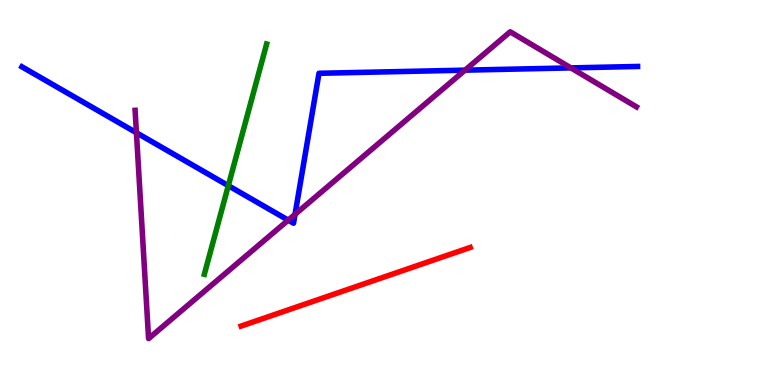[{'lines': ['blue', 'red'], 'intersections': []}, {'lines': ['green', 'red'], 'intersections': []}, {'lines': ['purple', 'red'], 'intersections': []}, {'lines': ['blue', 'green'], 'intersections': [{'x': 2.95, 'y': 5.18}]}, {'lines': ['blue', 'purple'], 'intersections': [{'x': 1.76, 'y': 6.55}, {'x': 3.72, 'y': 4.28}, {'x': 3.81, 'y': 4.43}, {'x': 6.0, 'y': 8.18}, {'x': 7.37, 'y': 8.24}]}, {'lines': ['green', 'purple'], 'intersections': []}]